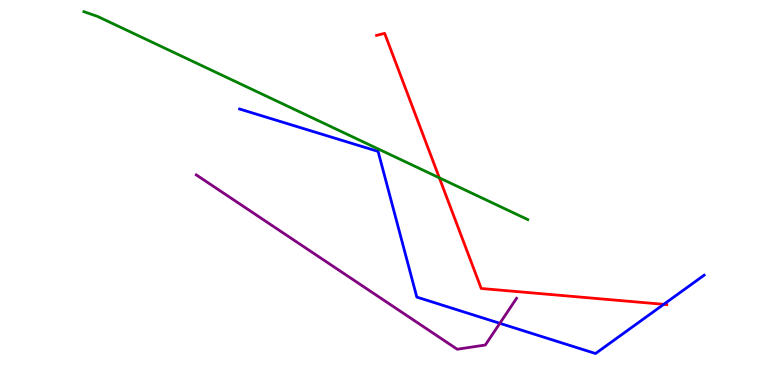[{'lines': ['blue', 'red'], 'intersections': [{'x': 8.56, 'y': 2.1}]}, {'lines': ['green', 'red'], 'intersections': [{'x': 5.67, 'y': 5.38}]}, {'lines': ['purple', 'red'], 'intersections': []}, {'lines': ['blue', 'green'], 'intersections': []}, {'lines': ['blue', 'purple'], 'intersections': [{'x': 6.45, 'y': 1.6}]}, {'lines': ['green', 'purple'], 'intersections': []}]